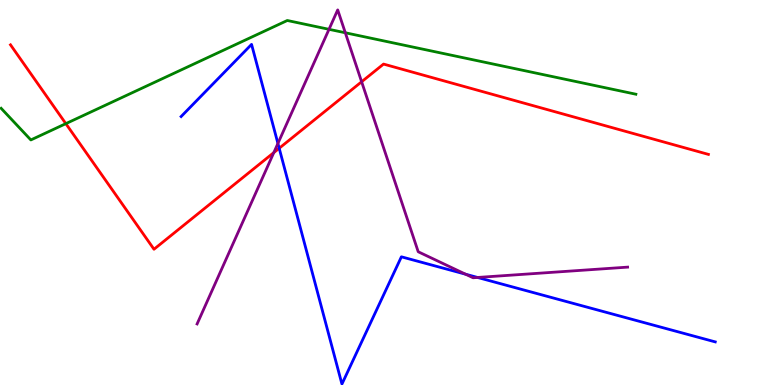[{'lines': ['blue', 'red'], 'intersections': [{'x': 3.6, 'y': 6.15}]}, {'lines': ['green', 'red'], 'intersections': [{'x': 0.849, 'y': 6.79}]}, {'lines': ['purple', 'red'], 'intersections': [{'x': 3.53, 'y': 6.04}, {'x': 4.67, 'y': 7.88}]}, {'lines': ['blue', 'green'], 'intersections': []}, {'lines': ['blue', 'purple'], 'intersections': [{'x': 3.59, 'y': 6.27}, {'x': 6.01, 'y': 2.88}, {'x': 6.16, 'y': 2.79}]}, {'lines': ['green', 'purple'], 'intersections': [{'x': 4.25, 'y': 9.24}, {'x': 4.46, 'y': 9.15}]}]